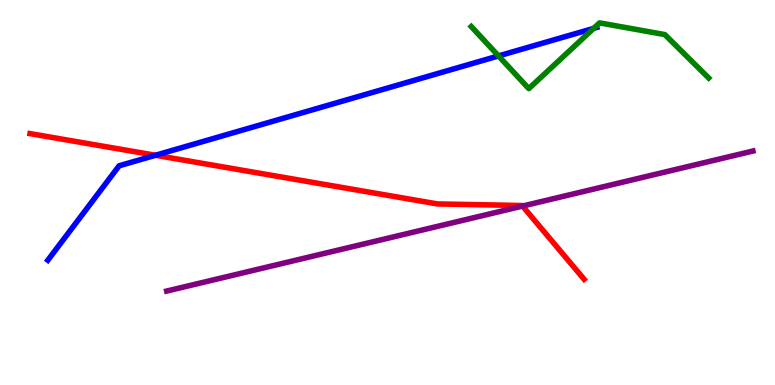[{'lines': ['blue', 'red'], 'intersections': [{'x': 2.01, 'y': 5.97}]}, {'lines': ['green', 'red'], 'intersections': []}, {'lines': ['purple', 'red'], 'intersections': [{'x': 6.74, 'y': 4.65}]}, {'lines': ['blue', 'green'], 'intersections': [{'x': 6.43, 'y': 8.55}, {'x': 7.66, 'y': 9.26}]}, {'lines': ['blue', 'purple'], 'intersections': []}, {'lines': ['green', 'purple'], 'intersections': []}]